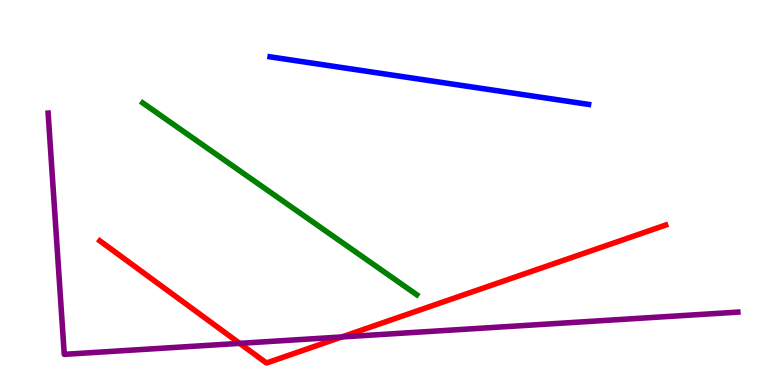[{'lines': ['blue', 'red'], 'intersections': []}, {'lines': ['green', 'red'], 'intersections': []}, {'lines': ['purple', 'red'], 'intersections': [{'x': 3.09, 'y': 1.08}, {'x': 4.41, 'y': 1.25}]}, {'lines': ['blue', 'green'], 'intersections': []}, {'lines': ['blue', 'purple'], 'intersections': []}, {'lines': ['green', 'purple'], 'intersections': []}]